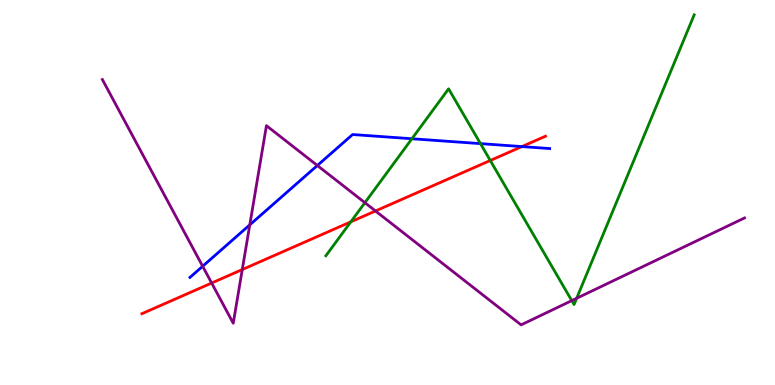[{'lines': ['blue', 'red'], 'intersections': [{'x': 6.73, 'y': 6.19}]}, {'lines': ['green', 'red'], 'intersections': [{'x': 4.53, 'y': 4.24}, {'x': 6.33, 'y': 5.83}]}, {'lines': ['purple', 'red'], 'intersections': [{'x': 2.73, 'y': 2.65}, {'x': 3.13, 'y': 3.0}, {'x': 4.85, 'y': 4.52}]}, {'lines': ['blue', 'green'], 'intersections': [{'x': 5.31, 'y': 6.4}, {'x': 6.2, 'y': 6.27}]}, {'lines': ['blue', 'purple'], 'intersections': [{'x': 2.61, 'y': 3.08}, {'x': 3.22, 'y': 4.16}, {'x': 4.09, 'y': 5.7}]}, {'lines': ['green', 'purple'], 'intersections': [{'x': 4.71, 'y': 4.74}, {'x': 7.38, 'y': 2.19}, {'x': 7.44, 'y': 2.25}]}]